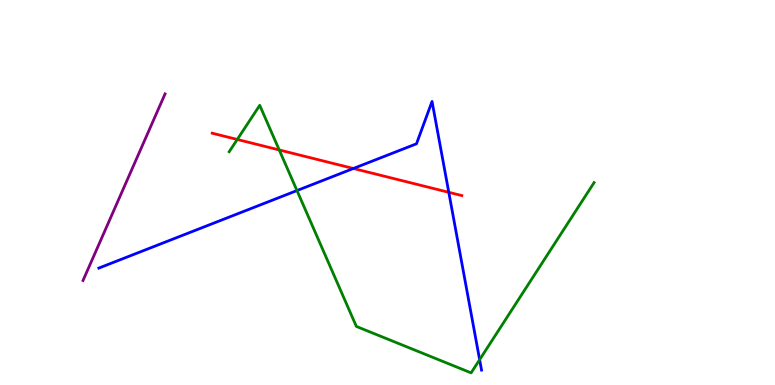[{'lines': ['blue', 'red'], 'intersections': [{'x': 4.56, 'y': 5.62}, {'x': 5.79, 'y': 5.0}]}, {'lines': ['green', 'red'], 'intersections': [{'x': 3.06, 'y': 6.38}, {'x': 3.6, 'y': 6.11}]}, {'lines': ['purple', 'red'], 'intersections': []}, {'lines': ['blue', 'green'], 'intersections': [{'x': 3.83, 'y': 5.05}, {'x': 6.19, 'y': 0.658}]}, {'lines': ['blue', 'purple'], 'intersections': []}, {'lines': ['green', 'purple'], 'intersections': []}]